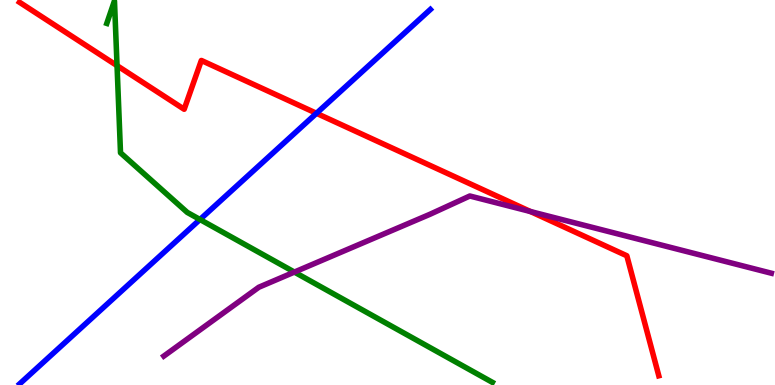[{'lines': ['blue', 'red'], 'intersections': [{'x': 4.08, 'y': 7.06}]}, {'lines': ['green', 'red'], 'intersections': [{'x': 1.51, 'y': 8.3}]}, {'lines': ['purple', 'red'], 'intersections': [{'x': 6.84, 'y': 4.51}]}, {'lines': ['blue', 'green'], 'intersections': [{'x': 2.58, 'y': 4.3}]}, {'lines': ['blue', 'purple'], 'intersections': []}, {'lines': ['green', 'purple'], 'intersections': [{'x': 3.8, 'y': 2.93}]}]